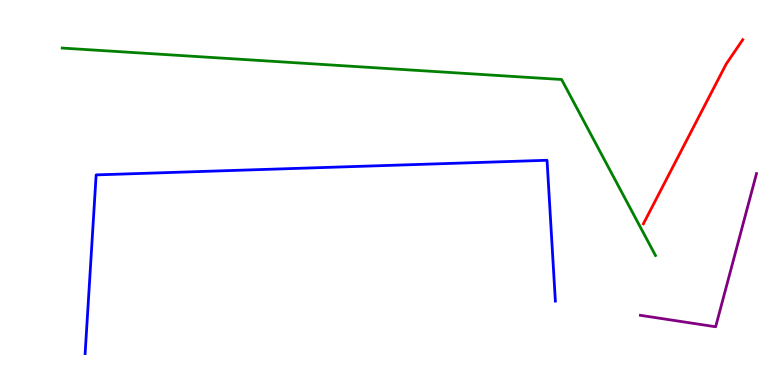[{'lines': ['blue', 'red'], 'intersections': []}, {'lines': ['green', 'red'], 'intersections': []}, {'lines': ['purple', 'red'], 'intersections': []}, {'lines': ['blue', 'green'], 'intersections': []}, {'lines': ['blue', 'purple'], 'intersections': []}, {'lines': ['green', 'purple'], 'intersections': []}]